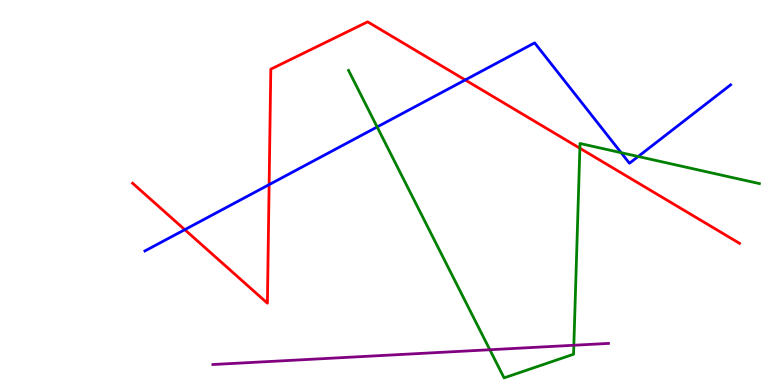[{'lines': ['blue', 'red'], 'intersections': [{'x': 2.38, 'y': 4.03}, {'x': 3.47, 'y': 5.2}, {'x': 6.0, 'y': 7.92}]}, {'lines': ['green', 'red'], 'intersections': [{'x': 7.48, 'y': 6.15}]}, {'lines': ['purple', 'red'], 'intersections': []}, {'lines': ['blue', 'green'], 'intersections': [{'x': 4.87, 'y': 6.7}, {'x': 8.01, 'y': 6.03}, {'x': 8.23, 'y': 5.94}]}, {'lines': ['blue', 'purple'], 'intersections': []}, {'lines': ['green', 'purple'], 'intersections': [{'x': 6.32, 'y': 0.916}, {'x': 7.4, 'y': 1.03}]}]